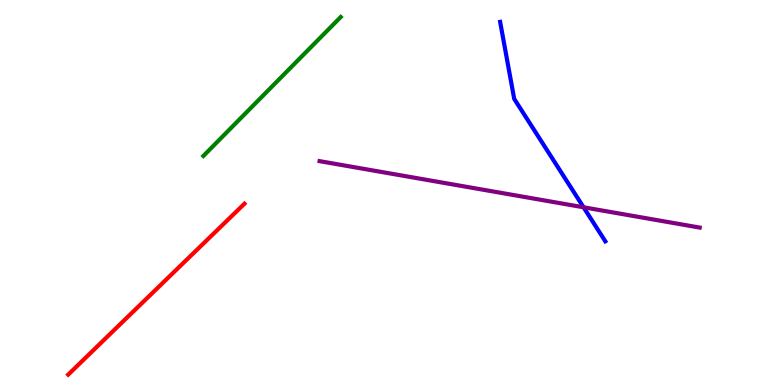[{'lines': ['blue', 'red'], 'intersections': []}, {'lines': ['green', 'red'], 'intersections': []}, {'lines': ['purple', 'red'], 'intersections': []}, {'lines': ['blue', 'green'], 'intersections': []}, {'lines': ['blue', 'purple'], 'intersections': [{'x': 7.53, 'y': 4.62}]}, {'lines': ['green', 'purple'], 'intersections': []}]